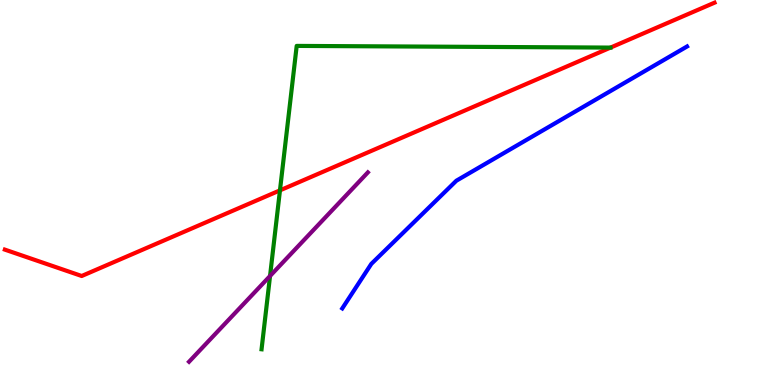[{'lines': ['blue', 'red'], 'intersections': []}, {'lines': ['green', 'red'], 'intersections': [{'x': 3.61, 'y': 5.06}]}, {'lines': ['purple', 'red'], 'intersections': []}, {'lines': ['blue', 'green'], 'intersections': []}, {'lines': ['blue', 'purple'], 'intersections': []}, {'lines': ['green', 'purple'], 'intersections': [{'x': 3.48, 'y': 2.83}]}]